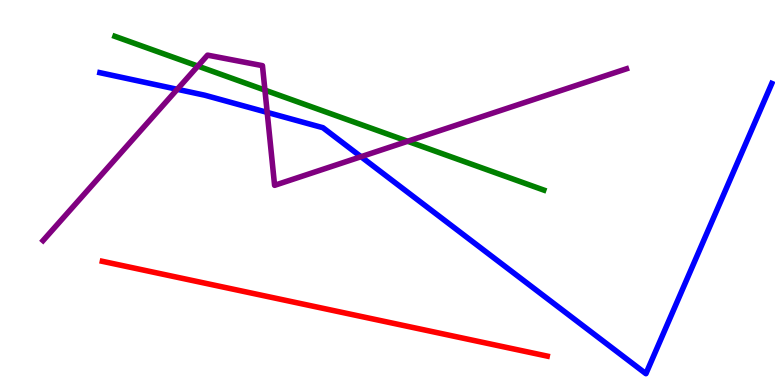[{'lines': ['blue', 'red'], 'intersections': []}, {'lines': ['green', 'red'], 'intersections': []}, {'lines': ['purple', 'red'], 'intersections': []}, {'lines': ['blue', 'green'], 'intersections': []}, {'lines': ['blue', 'purple'], 'intersections': [{'x': 2.29, 'y': 7.68}, {'x': 3.45, 'y': 7.08}, {'x': 4.66, 'y': 5.93}]}, {'lines': ['green', 'purple'], 'intersections': [{'x': 2.55, 'y': 8.28}, {'x': 3.42, 'y': 7.66}, {'x': 5.26, 'y': 6.33}]}]